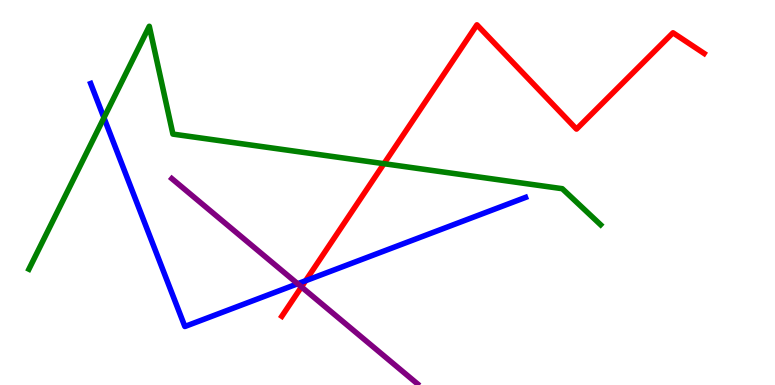[{'lines': ['blue', 'red'], 'intersections': [{'x': 3.94, 'y': 2.71}]}, {'lines': ['green', 'red'], 'intersections': [{'x': 4.95, 'y': 5.75}]}, {'lines': ['purple', 'red'], 'intersections': [{'x': 3.89, 'y': 2.55}]}, {'lines': ['blue', 'green'], 'intersections': [{'x': 1.34, 'y': 6.94}]}, {'lines': ['blue', 'purple'], 'intersections': [{'x': 3.84, 'y': 2.63}]}, {'lines': ['green', 'purple'], 'intersections': []}]